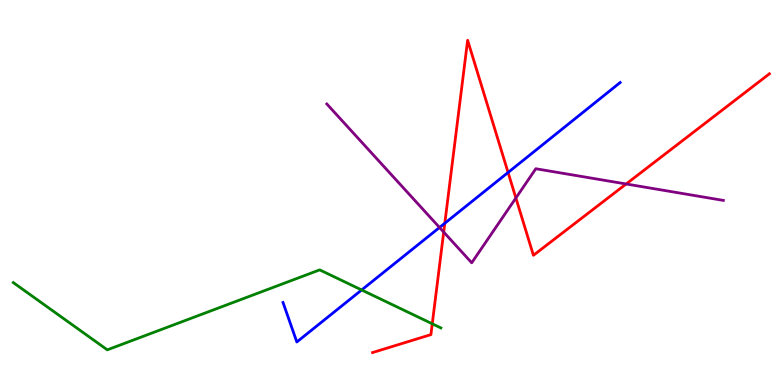[{'lines': ['blue', 'red'], 'intersections': [{'x': 5.74, 'y': 4.2}, {'x': 6.56, 'y': 5.52}]}, {'lines': ['green', 'red'], 'intersections': [{'x': 5.58, 'y': 1.59}]}, {'lines': ['purple', 'red'], 'intersections': [{'x': 5.73, 'y': 3.97}, {'x': 6.66, 'y': 4.86}, {'x': 8.08, 'y': 5.22}]}, {'lines': ['blue', 'green'], 'intersections': [{'x': 4.67, 'y': 2.47}]}, {'lines': ['blue', 'purple'], 'intersections': [{'x': 5.67, 'y': 4.09}]}, {'lines': ['green', 'purple'], 'intersections': []}]